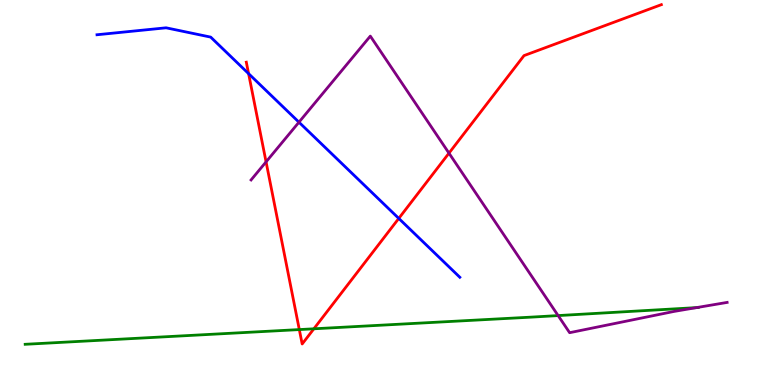[{'lines': ['blue', 'red'], 'intersections': [{'x': 3.21, 'y': 8.09}, {'x': 5.15, 'y': 4.33}]}, {'lines': ['green', 'red'], 'intersections': [{'x': 3.86, 'y': 1.44}, {'x': 4.05, 'y': 1.46}]}, {'lines': ['purple', 'red'], 'intersections': [{'x': 3.43, 'y': 5.8}, {'x': 5.79, 'y': 6.02}]}, {'lines': ['blue', 'green'], 'intersections': []}, {'lines': ['blue', 'purple'], 'intersections': [{'x': 3.86, 'y': 6.83}]}, {'lines': ['green', 'purple'], 'intersections': [{'x': 7.2, 'y': 1.8}, {'x': 8.99, 'y': 2.01}]}]